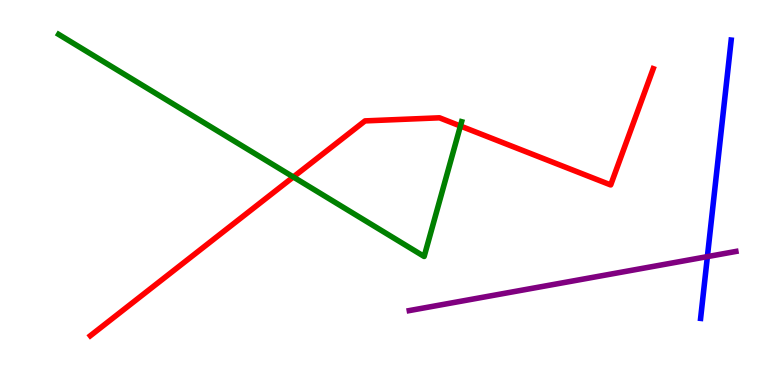[{'lines': ['blue', 'red'], 'intersections': []}, {'lines': ['green', 'red'], 'intersections': [{'x': 3.78, 'y': 5.4}, {'x': 5.94, 'y': 6.73}]}, {'lines': ['purple', 'red'], 'intersections': []}, {'lines': ['blue', 'green'], 'intersections': []}, {'lines': ['blue', 'purple'], 'intersections': [{'x': 9.13, 'y': 3.33}]}, {'lines': ['green', 'purple'], 'intersections': []}]